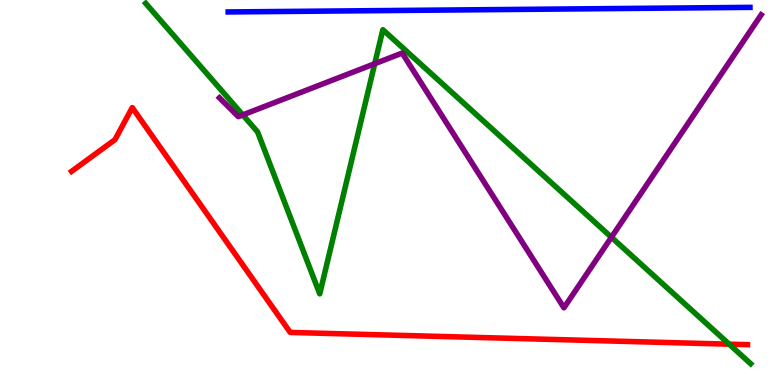[{'lines': ['blue', 'red'], 'intersections': []}, {'lines': ['green', 'red'], 'intersections': [{'x': 9.41, 'y': 1.06}]}, {'lines': ['purple', 'red'], 'intersections': []}, {'lines': ['blue', 'green'], 'intersections': []}, {'lines': ['blue', 'purple'], 'intersections': []}, {'lines': ['green', 'purple'], 'intersections': [{'x': 3.13, 'y': 7.02}, {'x': 4.84, 'y': 8.35}, {'x': 7.89, 'y': 3.84}]}]